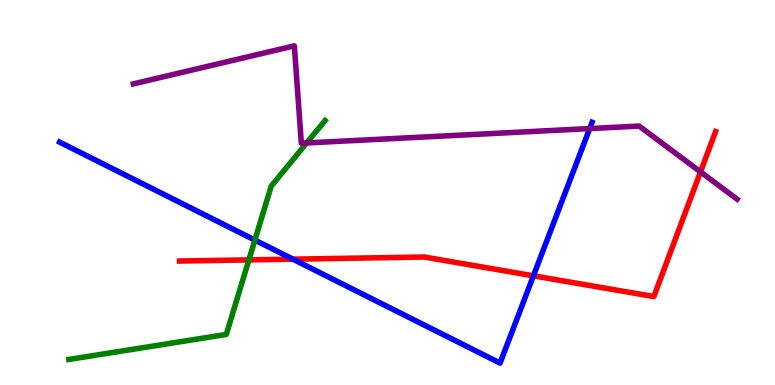[{'lines': ['blue', 'red'], 'intersections': [{'x': 3.78, 'y': 3.27}, {'x': 6.88, 'y': 2.84}]}, {'lines': ['green', 'red'], 'intersections': [{'x': 3.21, 'y': 3.25}]}, {'lines': ['purple', 'red'], 'intersections': [{'x': 9.04, 'y': 5.54}]}, {'lines': ['blue', 'green'], 'intersections': [{'x': 3.29, 'y': 3.76}]}, {'lines': ['blue', 'purple'], 'intersections': [{'x': 7.61, 'y': 6.66}]}, {'lines': ['green', 'purple'], 'intersections': [{'x': 3.96, 'y': 6.29}]}]